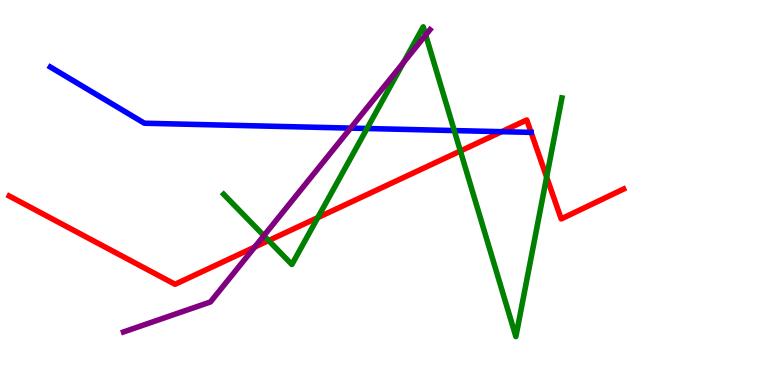[{'lines': ['blue', 'red'], 'intersections': [{'x': 6.47, 'y': 6.58}, {'x': 6.85, 'y': 6.56}]}, {'lines': ['green', 'red'], 'intersections': [{'x': 3.47, 'y': 3.75}, {'x': 4.1, 'y': 4.35}, {'x': 5.94, 'y': 6.08}, {'x': 7.05, 'y': 5.4}]}, {'lines': ['purple', 'red'], 'intersections': [{'x': 3.29, 'y': 3.58}]}, {'lines': ['blue', 'green'], 'intersections': [{'x': 4.74, 'y': 6.66}, {'x': 5.86, 'y': 6.61}]}, {'lines': ['blue', 'purple'], 'intersections': [{'x': 4.52, 'y': 6.67}]}, {'lines': ['green', 'purple'], 'intersections': [{'x': 3.4, 'y': 3.88}, {'x': 5.21, 'y': 8.37}, {'x': 5.49, 'y': 9.09}]}]